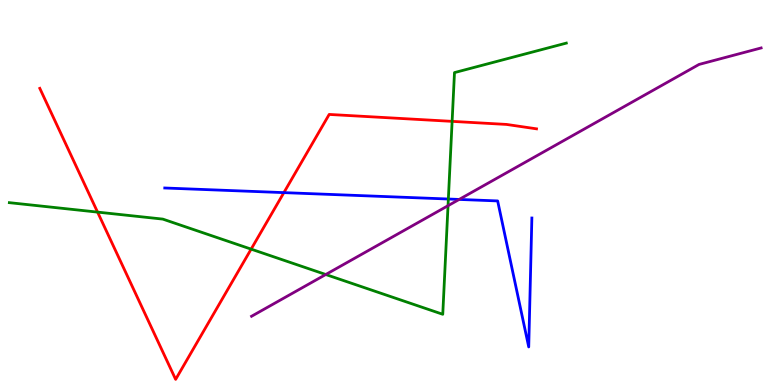[{'lines': ['blue', 'red'], 'intersections': [{'x': 3.66, 'y': 5.0}]}, {'lines': ['green', 'red'], 'intersections': [{'x': 1.26, 'y': 4.49}, {'x': 3.24, 'y': 3.53}, {'x': 5.83, 'y': 6.85}]}, {'lines': ['purple', 'red'], 'intersections': []}, {'lines': ['blue', 'green'], 'intersections': [{'x': 5.79, 'y': 4.83}]}, {'lines': ['blue', 'purple'], 'intersections': [{'x': 5.92, 'y': 4.82}]}, {'lines': ['green', 'purple'], 'intersections': [{'x': 4.2, 'y': 2.87}, {'x': 5.78, 'y': 4.66}]}]